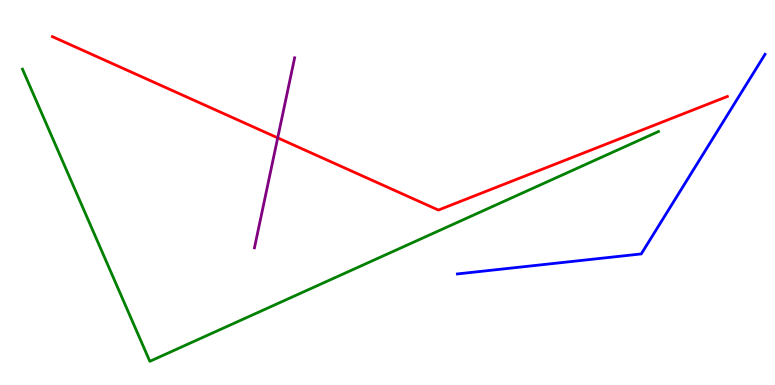[{'lines': ['blue', 'red'], 'intersections': []}, {'lines': ['green', 'red'], 'intersections': []}, {'lines': ['purple', 'red'], 'intersections': [{'x': 3.58, 'y': 6.42}]}, {'lines': ['blue', 'green'], 'intersections': []}, {'lines': ['blue', 'purple'], 'intersections': []}, {'lines': ['green', 'purple'], 'intersections': []}]